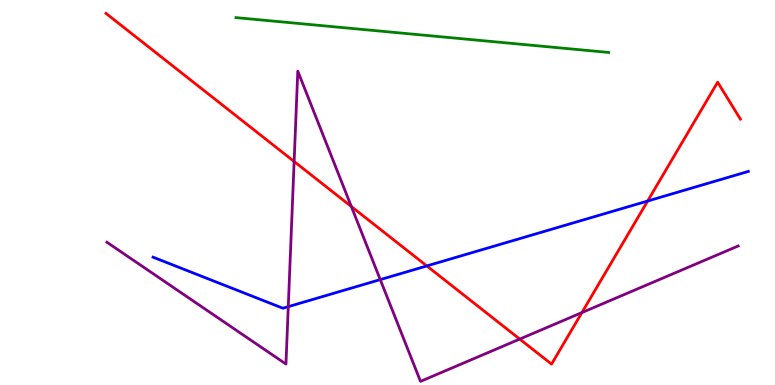[{'lines': ['blue', 'red'], 'intersections': [{'x': 5.51, 'y': 3.09}, {'x': 8.36, 'y': 4.78}]}, {'lines': ['green', 'red'], 'intersections': []}, {'lines': ['purple', 'red'], 'intersections': [{'x': 3.8, 'y': 5.81}, {'x': 4.53, 'y': 4.64}, {'x': 6.71, 'y': 1.19}, {'x': 7.51, 'y': 1.88}]}, {'lines': ['blue', 'green'], 'intersections': []}, {'lines': ['blue', 'purple'], 'intersections': [{'x': 3.72, 'y': 2.04}, {'x': 4.91, 'y': 2.74}]}, {'lines': ['green', 'purple'], 'intersections': []}]